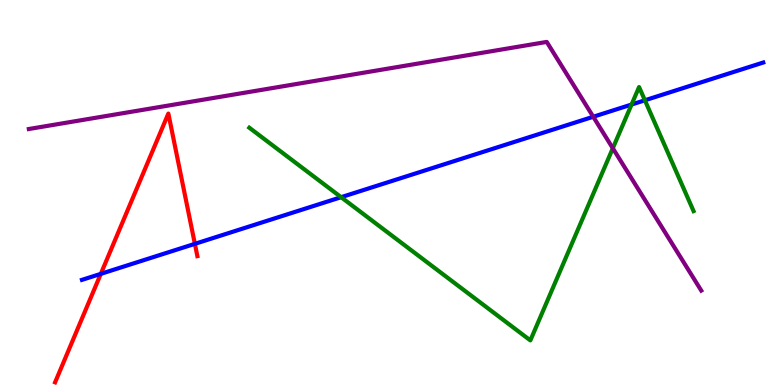[{'lines': ['blue', 'red'], 'intersections': [{'x': 1.3, 'y': 2.89}, {'x': 2.51, 'y': 3.67}]}, {'lines': ['green', 'red'], 'intersections': []}, {'lines': ['purple', 'red'], 'intersections': []}, {'lines': ['blue', 'green'], 'intersections': [{'x': 4.4, 'y': 4.88}, {'x': 8.15, 'y': 7.28}, {'x': 8.32, 'y': 7.4}]}, {'lines': ['blue', 'purple'], 'intersections': [{'x': 7.65, 'y': 6.97}]}, {'lines': ['green', 'purple'], 'intersections': [{'x': 7.91, 'y': 6.15}]}]